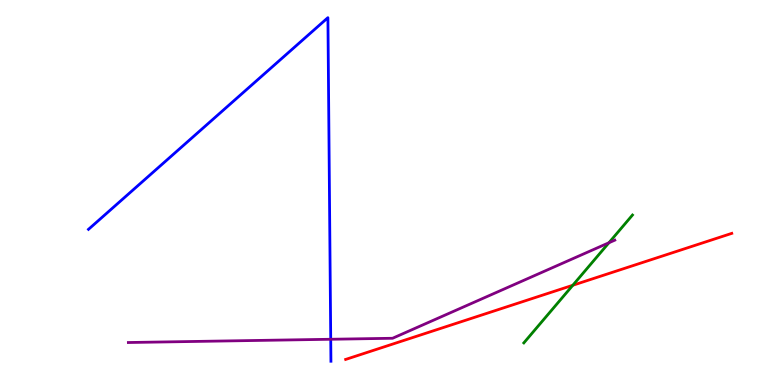[{'lines': ['blue', 'red'], 'intersections': []}, {'lines': ['green', 'red'], 'intersections': [{'x': 7.39, 'y': 2.59}]}, {'lines': ['purple', 'red'], 'intersections': []}, {'lines': ['blue', 'green'], 'intersections': []}, {'lines': ['blue', 'purple'], 'intersections': [{'x': 4.27, 'y': 1.19}]}, {'lines': ['green', 'purple'], 'intersections': [{'x': 7.86, 'y': 3.69}]}]